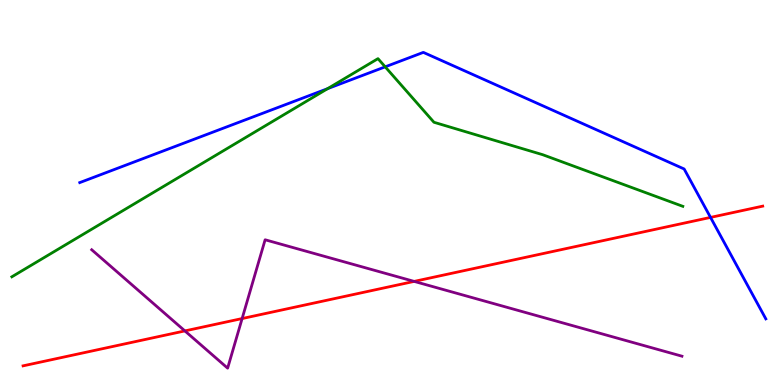[{'lines': ['blue', 'red'], 'intersections': [{'x': 9.17, 'y': 4.35}]}, {'lines': ['green', 'red'], 'intersections': []}, {'lines': ['purple', 'red'], 'intersections': [{'x': 2.39, 'y': 1.4}, {'x': 3.12, 'y': 1.73}, {'x': 5.34, 'y': 2.69}]}, {'lines': ['blue', 'green'], 'intersections': [{'x': 4.23, 'y': 7.7}, {'x': 4.97, 'y': 8.26}]}, {'lines': ['blue', 'purple'], 'intersections': []}, {'lines': ['green', 'purple'], 'intersections': []}]